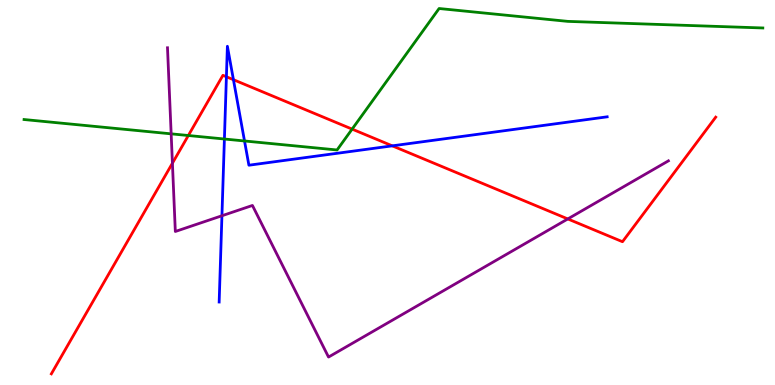[{'lines': ['blue', 'red'], 'intersections': [{'x': 2.92, 'y': 8.01}, {'x': 3.01, 'y': 7.93}, {'x': 5.06, 'y': 6.21}]}, {'lines': ['green', 'red'], 'intersections': [{'x': 2.43, 'y': 6.48}, {'x': 4.54, 'y': 6.65}]}, {'lines': ['purple', 'red'], 'intersections': [{'x': 2.22, 'y': 5.76}, {'x': 7.33, 'y': 4.31}]}, {'lines': ['blue', 'green'], 'intersections': [{'x': 2.9, 'y': 6.39}, {'x': 3.16, 'y': 6.34}]}, {'lines': ['blue', 'purple'], 'intersections': [{'x': 2.86, 'y': 4.4}]}, {'lines': ['green', 'purple'], 'intersections': [{'x': 2.21, 'y': 6.52}]}]